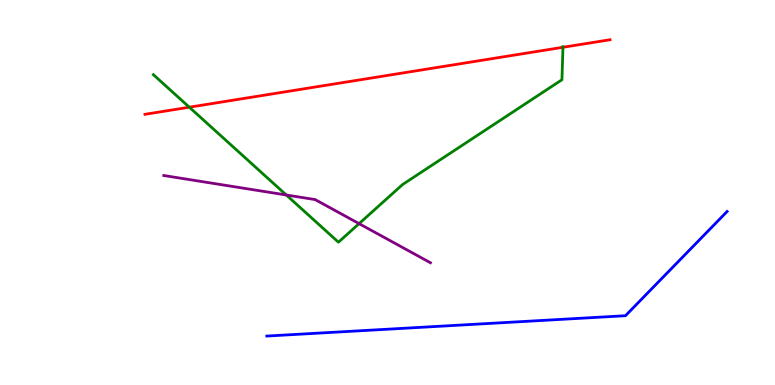[{'lines': ['blue', 'red'], 'intersections': []}, {'lines': ['green', 'red'], 'intersections': [{'x': 2.44, 'y': 7.22}, {'x': 7.26, 'y': 8.77}]}, {'lines': ['purple', 'red'], 'intersections': []}, {'lines': ['blue', 'green'], 'intersections': []}, {'lines': ['blue', 'purple'], 'intersections': []}, {'lines': ['green', 'purple'], 'intersections': [{'x': 3.69, 'y': 4.94}, {'x': 4.63, 'y': 4.19}]}]